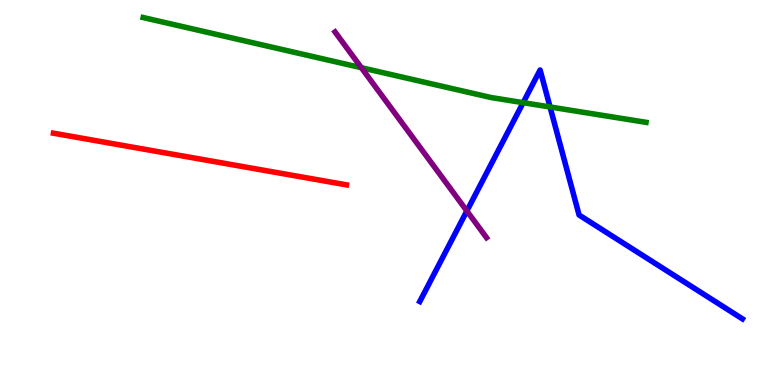[{'lines': ['blue', 'red'], 'intersections': []}, {'lines': ['green', 'red'], 'intersections': []}, {'lines': ['purple', 'red'], 'intersections': []}, {'lines': ['blue', 'green'], 'intersections': [{'x': 6.75, 'y': 7.33}, {'x': 7.1, 'y': 7.22}]}, {'lines': ['blue', 'purple'], 'intersections': [{'x': 6.02, 'y': 4.52}]}, {'lines': ['green', 'purple'], 'intersections': [{'x': 4.66, 'y': 8.24}]}]